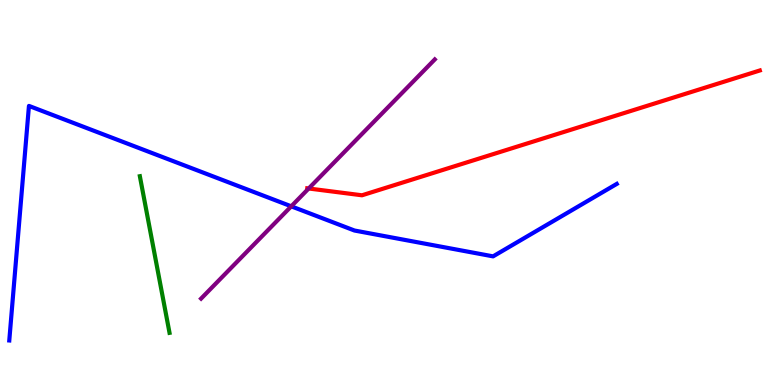[{'lines': ['blue', 'red'], 'intersections': []}, {'lines': ['green', 'red'], 'intersections': []}, {'lines': ['purple', 'red'], 'intersections': [{'x': 3.98, 'y': 5.1}]}, {'lines': ['blue', 'green'], 'intersections': []}, {'lines': ['blue', 'purple'], 'intersections': [{'x': 3.76, 'y': 4.64}]}, {'lines': ['green', 'purple'], 'intersections': []}]